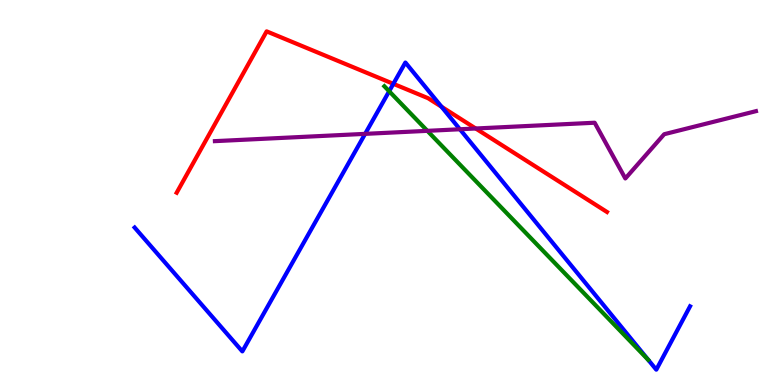[{'lines': ['blue', 'red'], 'intersections': [{'x': 5.08, 'y': 7.82}, {'x': 5.7, 'y': 7.23}]}, {'lines': ['green', 'red'], 'intersections': []}, {'lines': ['purple', 'red'], 'intersections': [{'x': 6.14, 'y': 6.66}]}, {'lines': ['blue', 'green'], 'intersections': [{'x': 5.02, 'y': 7.63}]}, {'lines': ['blue', 'purple'], 'intersections': [{'x': 4.71, 'y': 6.52}, {'x': 5.93, 'y': 6.64}]}, {'lines': ['green', 'purple'], 'intersections': [{'x': 5.51, 'y': 6.6}]}]